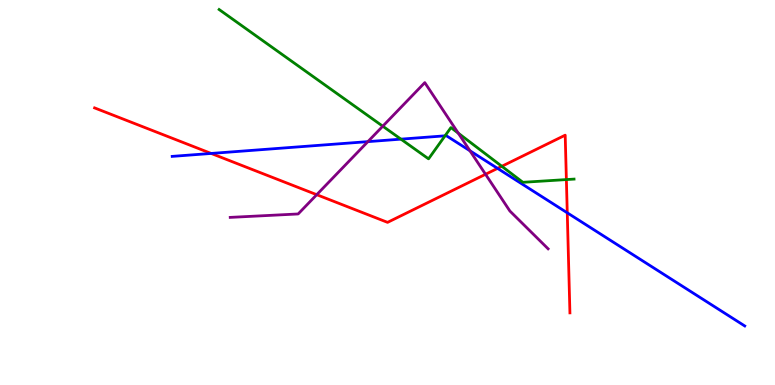[{'lines': ['blue', 'red'], 'intersections': [{'x': 2.72, 'y': 6.01}, {'x': 6.42, 'y': 5.63}, {'x': 7.32, 'y': 4.47}]}, {'lines': ['green', 'red'], 'intersections': [{'x': 6.48, 'y': 5.68}, {'x': 7.31, 'y': 5.34}]}, {'lines': ['purple', 'red'], 'intersections': [{'x': 4.09, 'y': 4.94}, {'x': 6.26, 'y': 5.47}]}, {'lines': ['blue', 'green'], 'intersections': [{'x': 5.17, 'y': 6.39}, {'x': 5.74, 'y': 6.47}]}, {'lines': ['blue', 'purple'], 'intersections': [{'x': 4.75, 'y': 6.32}, {'x': 6.06, 'y': 6.08}]}, {'lines': ['green', 'purple'], 'intersections': [{'x': 4.94, 'y': 6.72}, {'x': 5.91, 'y': 6.54}]}]